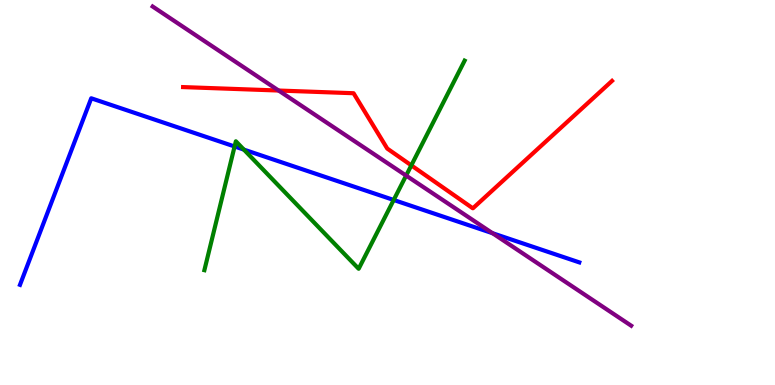[{'lines': ['blue', 'red'], 'intersections': []}, {'lines': ['green', 'red'], 'intersections': [{'x': 5.31, 'y': 5.7}]}, {'lines': ['purple', 'red'], 'intersections': [{'x': 3.6, 'y': 7.65}]}, {'lines': ['blue', 'green'], 'intersections': [{'x': 3.03, 'y': 6.2}, {'x': 3.15, 'y': 6.11}, {'x': 5.08, 'y': 4.81}]}, {'lines': ['blue', 'purple'], 'intersections': [{'x': 6.36, 'y': 3.94}]}, {'lines': ['green', 'purple'], 'intersections': [{'x': 5.24, 'y': 5.44}]}]